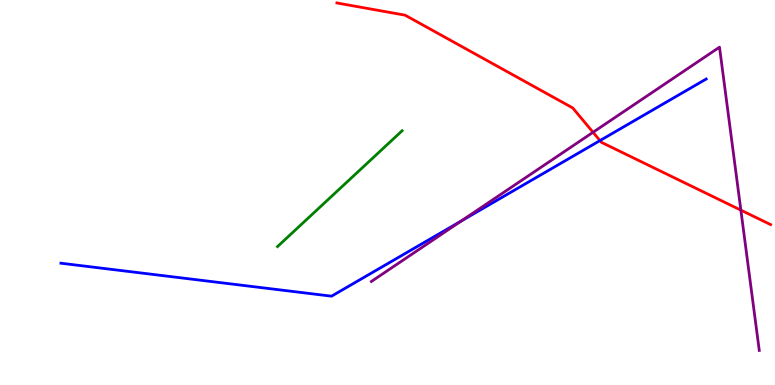[{'lines': ['blue', 'red'], 'intersections': [{'x': 7.74, 'y': 6.35}]}, {'lines': ['green', 'red'], 'intersections': []}, {'lines': ['purple', 'red'], 'intersections': [{'x': 7.65, 'y': 6.56}, {'x': 9.56, 'y': 4.54}]}, {'lines': ['blue', 'green'], 'intersections': []}, {'lines': ['blue', 'purple'], 'intersections': [{'x': 5.95, 'y': 4.26}]}, {'lines': ['green', 'purple'], 'intersections': []}]